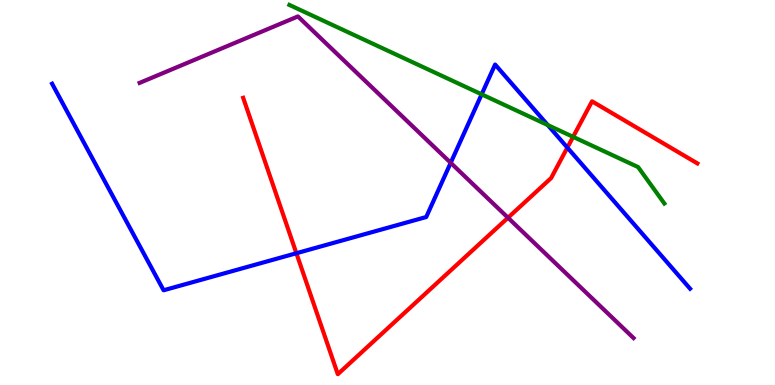[{'lines': ['blue', 'red'], 'intersections': [{'x': 3.82, 'y': 3.42}, {'x': 7.32, 'y': 6.17}]}, {'lines': ['green', 'red'], 'intersections': [{'x': 7.39, 'y': 6.45}]}, {'lines': ['purple', 'red'], 'intersections': [{'x': 6.55, 'y': 4.34}]}, {'lines': ['blue', 'green'], 'intersections': [{'x': 6.21, 'y': 7.55}, {'x': 7.07, 'y': 6.75}]}, {'lines': ['blue', 'purple'], 'intersections': [{'x': 5.82, 'y': 5.77}]}, {'lines': ['green', 'purple'], 'intersections': []}]